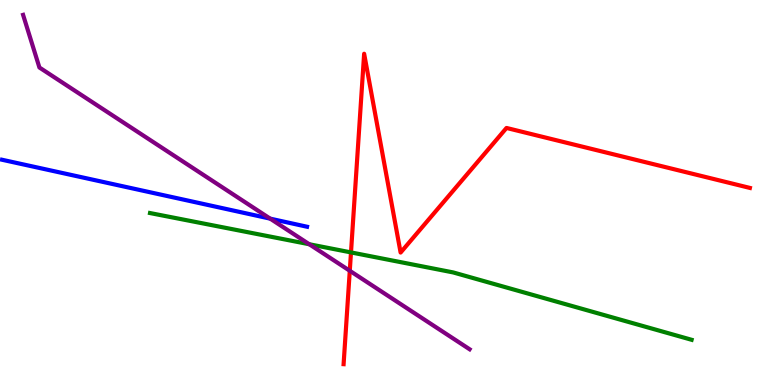[{'lines': ['blue', 'red'], 'intersections': []}, {'lines': ['green', 'red'], 'intersections': [{'x': 4.53, 'y': 3.44}]}, {'lines': ['purple', 'red'], 'intersections': [{'x': 4.51, 'y': 2.97}]}, {'lines': ['blue', 'green'], 'intersections': []}, {'lines': ['blue', 'purple'], 'intersections': [{'x': 3.49, 'y': 4.32}]}, {'lines': ['green', 'purple'], 'intersections': [{'x': 3.99, 'y': 3.66}]}]